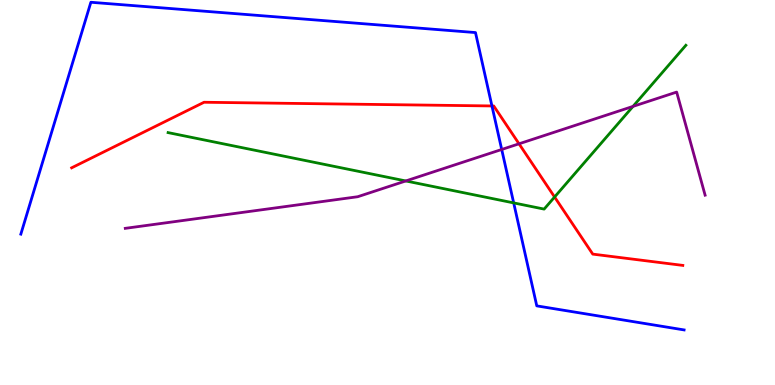[{'lines': ['blue', 'red'], 'intersections': [{'x': 6.35, 'y': 7.25}]}, {'lines': ['green', 'red'], 'intersections': [{'x': 7.16, 'y': 4.88}]}, {'lines': ['purple', 'red'], 'intersections': [{'x': 6.7, 'y': 6.26}]}, {'lines': ['blue', 'green'], 'intersections': [{'x': 6.63, 'y': 4.73}]}, {'lines': ['blue', 'purple'], 'intersections': [{'x': 6.47, 'y': 6.12}]}, {'lines': ['green', 'purple'], 'intersections': [{'x': 5.24, 'y': 5.3}, {'x': 8.17, 'y': 7.24}]}]